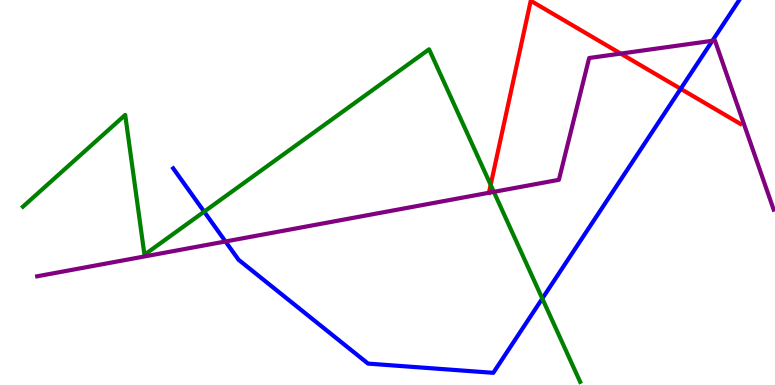[{'lines': ['blue', 'red'], 'intersections': [{'x': 8.78, 'y': 7.69}]}, {'lines': ['green', 'red'], 'intersections': [{'x': 6.33, 'y': 5.2}]}, {'lines': ['purple', 'red'], 'intersections': [{'x': 6.31, 'y': 4.99}, {'x': 8.01, 'y': 8.61}]}, {'lines': ['blue', 'green'], 'intersections': [{'x': 2.63, 'y': 4.5}, {'x': 7.0, 'y': 2.25}]}, {'lines': ['blue', 'purple'], 'intersections': [{'x': 2.91, 'y': 3.73}, {'x': 9.19, 'y': 8.94}]}, {'lines': ['green', 'purple'], 'intersections': [{'x': 6.37, 'y': 5.02}]}]